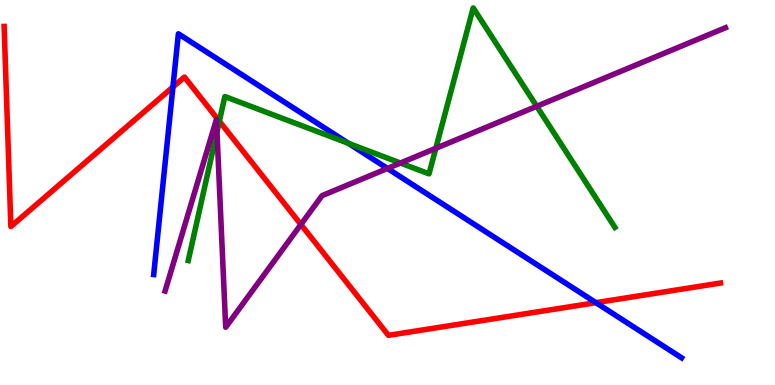[{'lines': ['blue', 'red'], 'intersections': [{'x': 2.23, 'y': 7.74}, {'x': 7.69, 'y': 2.14}]}, {'lines': ['green', 'red'], 'intersections': [{'x': 2.83, 'y': 6.85}]}, {'lines': ['purple', 'red'], 'intersections': [{'x': 3.88, 'y': 4.17}]}, {'lines': ['blue', 'green'], 'intersections': [{'x': 4.5, 'y': 6.28}]}, {'lines': ['blue', 'purple'], 'intersections': [{'x': 5.0, 'y': 5.63}]}, {'lines': ['green', 'purple'], 'intersections': [{'x': 2.8, 'y': 6.58}, {'x': 5.17, 'y': 5.77}, {'x': 5.62, 'y': 6.15}, {'x': 6.93, 'y': 7.24}]}]